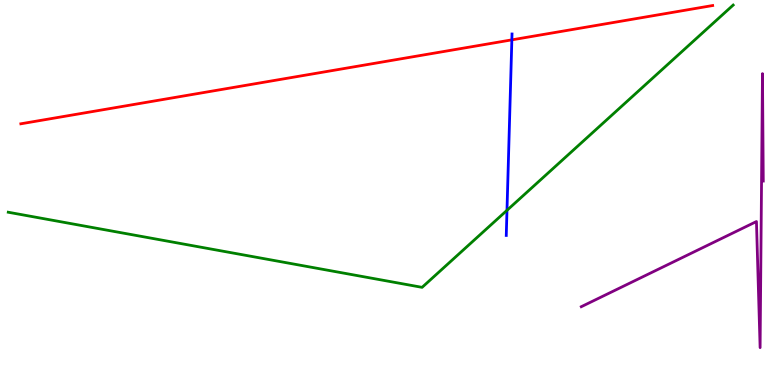[{'lines': ['blue', 'red'], 'intersections': [{'x': 6.6, 'y': 8.96}]}, {'lines': ['green', 'red'], 'intersections': []}, {'lines': ['purple', 'red'], 'intersections': []}, {'lines': ['blue', 'green'], 'intersections': [{'x': 6.54, 'y': 4.54}]}, {'lines': ['blue', 'purple'], 'intersections': []}, {'lines': ['green', 'purple'], 'intersections': []}]